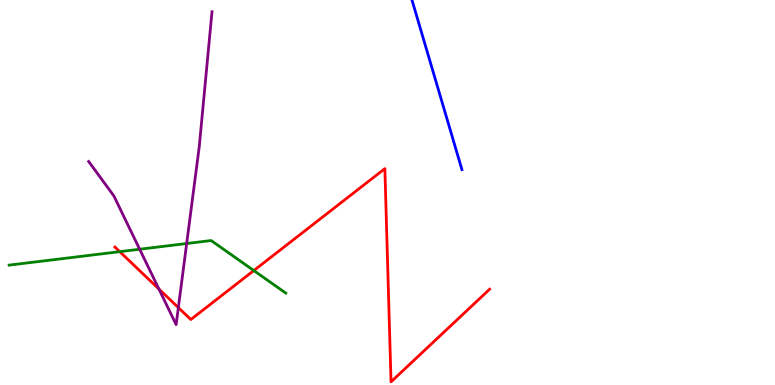[{'lines': ['blue', 'red'], 'intersections': []}, {'lines': ['green', 'red'], 'intersections': [{'x': 1.55, 'y': 3.46}, {'x': 3.27, 'y': 2.97}]}, {'lines': ['purple', 'red'], 'intersections': [{'x': 2.05, 'y': 2.49}, {'x': 2.3, 'y': 2.01}]}, {'lines': ['blue', 'green'], 'intersections': []}, {'lines': ['blue', 'purple'], 'intersections': []}, {'lines': ['green', 'purple'], 'intersections': [{'x': 1.8, 'y': 3.53}, {'x': 2.41, 'y': 3.67}]}]